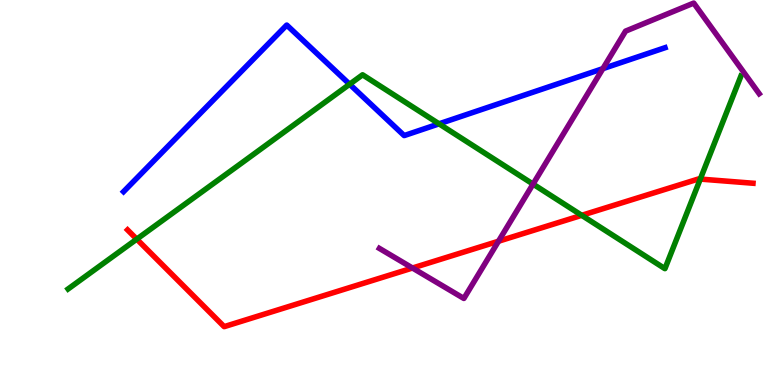[{'lines': ['blue', 'red'], 'intersections': []}, {'lines': ['green', 'red'], 'intersections': [{'x': 1.76, 'y': 3.79}, {'x': 7.51, 'y': 4.41}, {'x': 9.04, 'y': 5.35}]}, {'lines': ['purple', 'red'], 'intersections': [{'x': 5.32, 'y': 3.04}, {'x': 6.43, 'y': 3.73}]}, {'lines': ['blue', 'green'], 'intersections': [{'x': 4.51, 'y': 7.81}, {'x': 5.67, 'y': 6.78}]}, {'lines': ['blue', 'purple'], 'intersections': [{'x': 7.78, 'y': 8.22}]}, {'lines': ['green', 'purple'], 'intersections': [{'x': 6.88, 'y': 5.22}]}]